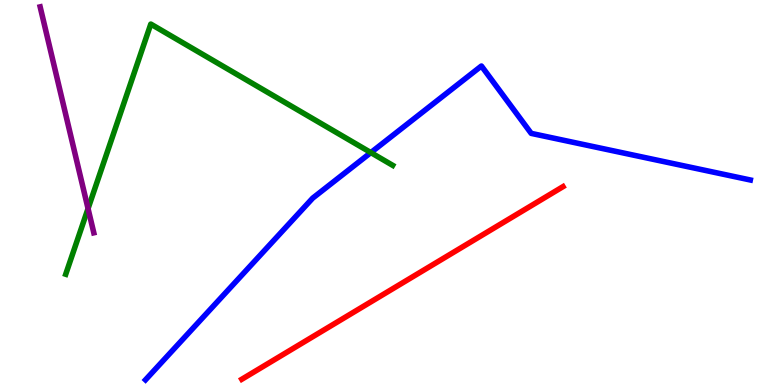[{'lines': ['blue', 'red'], 'intersections': []}, {'lines': ['green', 'red'], 'intersections': []}, {'lines': ['purple', 'red'], 'intersections': []}, {'lines': ['blue', 'green'], 'intersections': [{'x': 4.79, 'y': 6.04}]}, {'lines': ['blue', 'purple'], 'intersections': []}, {'lines': ['green', 'purple'], 'intersections': [{'x': 1.14, 'y': 4.58}]}]